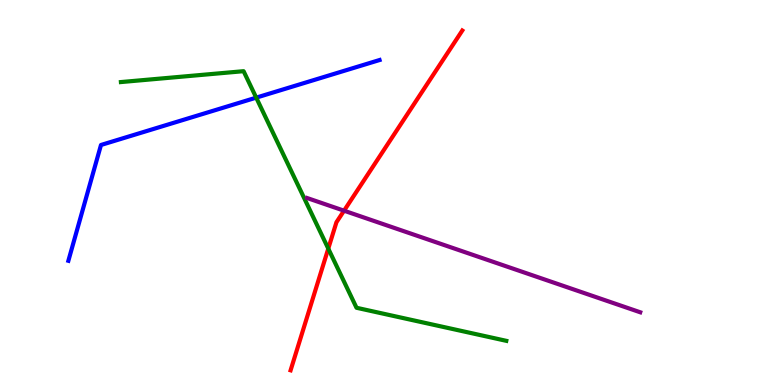[{'lines': ['blue', 'red'], 'intersections': []}, {'lines': ['green', 'red'], 'intersections': [{'x': 4.24, 'y': 3.54}]}, {'lines': ['purple', 'red'], 'intersections': [{'x': 4.44, 'y': 4.53}]}, {'lines': ['blue', 'green'], 'intersections': [{'x': 3.31, 'y': 7.46}]}, {'lines': ['blue', 'purple'], 'intersections': []}, {'lines': ['green', 'purple'], 'intersections': []}]